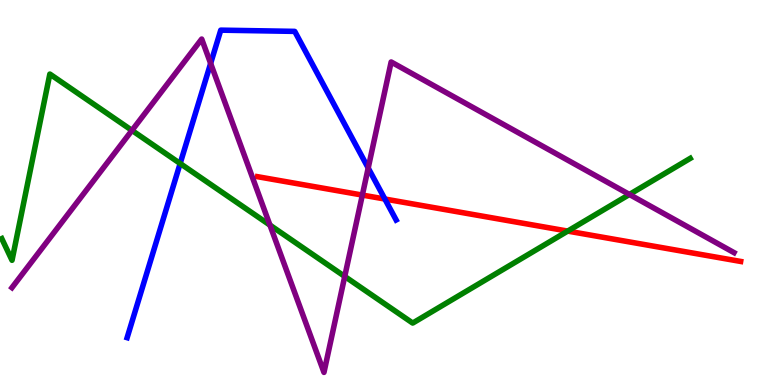[{'lines': ['blue', 'red'], 'intersections': [{'x': 4.97, 'y': 4.83}]}, {'lines': ['green', 'red'], 'intersections': [{'x': 7.33, 'y': 4.0}]}, {'lines': ['purple', 'red'], 'intersections': [{'x': 4.68, 'y': 4.93}]}, {'lines': ['blue', 'green'], 'intersections': [{'x': 2.32, 'y': 5.75}]}, {'lines': ['blue', 'purple'], 'intersections': [{'x': 2.72, 'y': 8.35}, {'x': 4.75, 'y': 5.64}]}, {'lines': ['green', 'purple'], 'intersections': [{'x': 1.7, 'y': 6.61}, {'x': 3.48, 'y': 4.15}, {'x': 4.45, 'y': 2.82}, {'x': 8.12, 'y': 4.95}]}]